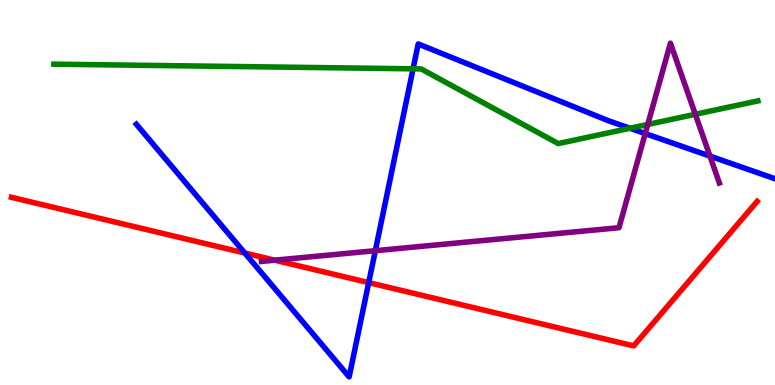[{'lines': ['blue', 'red'], 'intersections': [{'x': 3.16, 'y': 3.43}, {'x': 4.76, 'y': 2.66}]}, {'lines': ['green', 'red'], 'intersections': []}, {'lines': ['purple', 'red'], 'intersections': [{'x': 3.55, 'y': 3.24}]}, {'lines': ['blue', 'green'], 'intersections': [{'x': 5.33, 'y': 8.21}, {'x': 8.13, 'y': 6.67}]}, {'lines': ['blue', 'purple'], 'intersections': [{'x': 4.84, 'y': 3.49}, {'x': 8.33, 'y': 6.53}, {'x': 9.16, 'y': 5.95}]}, {'lines': ['green', 'purple'], 'intersections': [{'x': 8.36, 'y': 6.77}, {'x': 8.97, 'y': 7.03}]}]